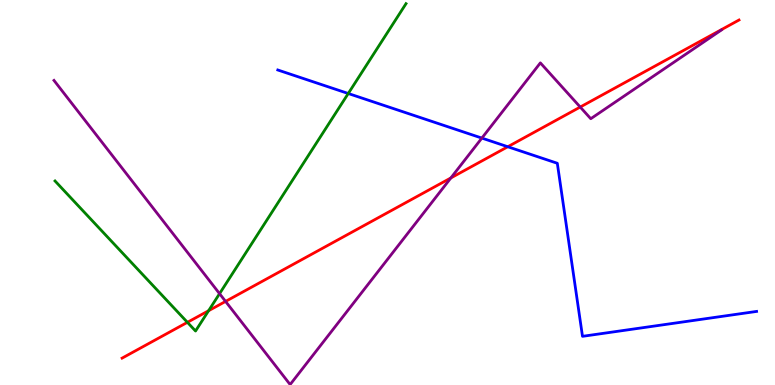[{'lines': ['blue', 'red'], 'intersections': [{'x': 6.55, 'y': 6.19}]}, {'lines': ['green', 'red'], 'intersections': [{'x': 2.42, 'y': 1.63}, {'x': 2.69, 'y': 1.93}]}, {'lines': ['purple', 'red'], 'intersections': [{'x': 2.91, 'y': 2.17}, {'x': 5.82, 'y': 5.38}, {'x': 7.49, 'y': 7.22}]}, {'lines': ['blue', 'green'], 'intersections': [{'x': 4.49, 'y': 7.57}]}, {'lines': ['blue', 'purple'], 'intersections': [{'x': 6.22, 'y': 6.41}]}, {'lines': ['green', 'purple'], 'intersections': [{'x': 2.83, 'y': 2.37}]}]